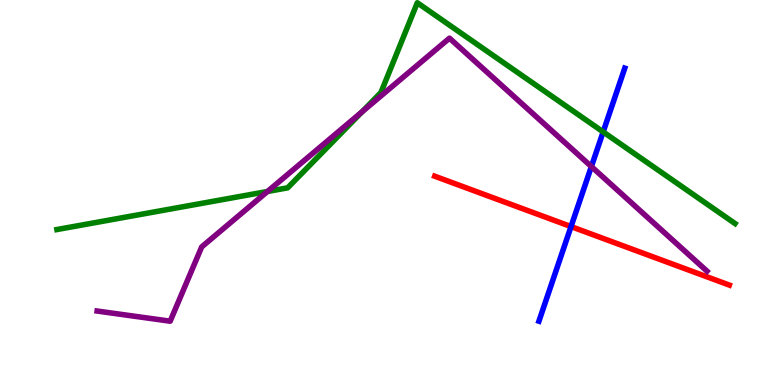[{'lines': ['blue', 'red'], 'intersections': [{'x': 7.37, 'y': 4.11}]}, {'lines': ['green', 'red'], 'intersections': []}, {'lines': ['purple', 'red'], 'intersections': []}, {'lines': ['blue', 'green'], 'intersections': [{'x': 7.78, 'y': 6.57}]}, {'lines': ['blue', 'purple'], 'intersections': [{'x': 7.63, 'y': 5.67}]}, {'lines': ['green', 'purple'], 'intersections': [{'x': 3.45, 'y': 5.03}, {'x': 4.67, 'y': 7.09}]}]